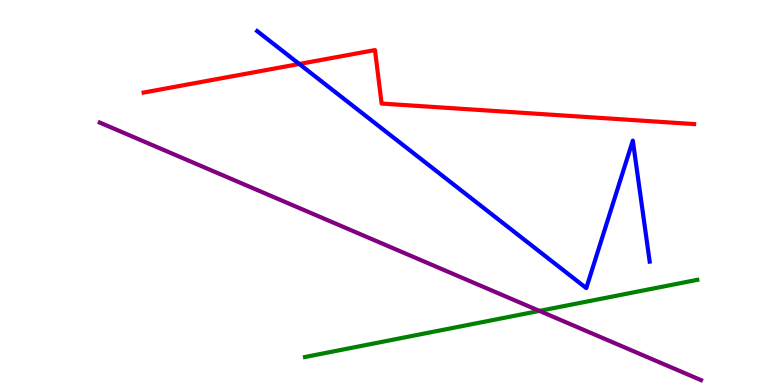[{'lines': ['blue', 'red'], 'intersections': [{'x': 3.86, 'y': 8.34}]}, {'lines': ['green', 'red'], 'intersections': []}, {'lines': ['purple', 'red'], 'intersections': []}, {'lines': ['blue', 'green'], 'intersections': []}, {'lines': ['blue', 'purple'], 'intersections': []}, {'lines': ['green', 'purple'], 'intersections': [{'x': 6.96, 'y': 1.92}]}]